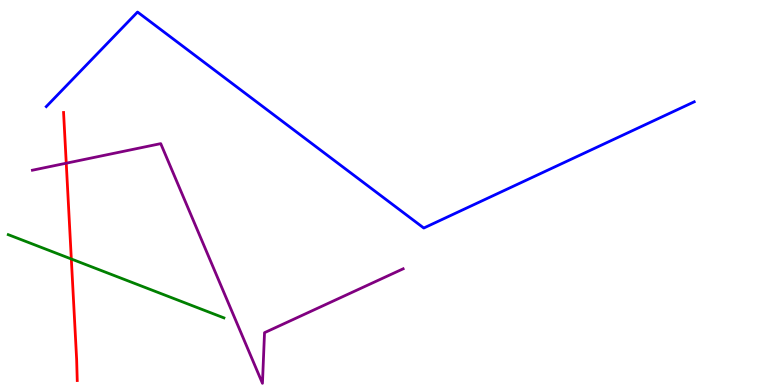[{'lines': ['blue', 'red'], 'intersections': []}, {'lines': ['green', 'red'], 'intersections': [{'x': 0.92, 'y': 3.27}]}, {'lines': ['purple', 'red'], 'intersections': [{'x': 0.855, 'y': 5.76}]}, {'lines': ['blue', 'green'], 'intersections': []}, {'lines': ['blue', 'purple'], 'intersections': []}, {'lines': ['green', 'purple'], 'intersections': []}]